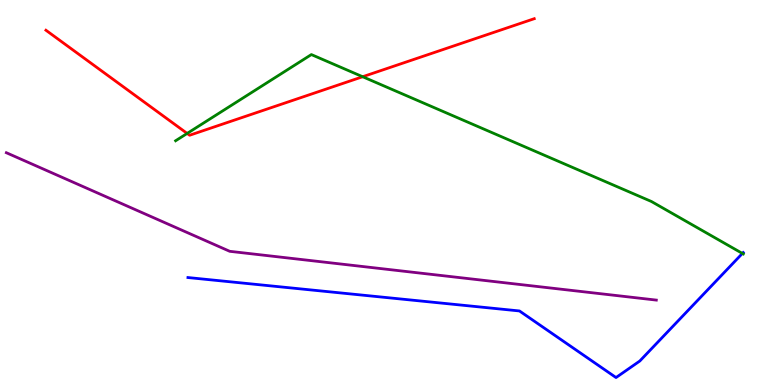[{'lines': ['blue', 'red'], 'intersections': []}, {'lines': ['green', 'red'], 'intersections': [{'x': 2.41, 'y': 6.53}, {'x': 4.68, 'y': 8.01}]}, {'lines': ['purple', 'red'], 'intersections': []}, {'lines': ['blue', 'green'], 'intersections': [{'x': 9.58, 'y': 3.42}]}, {'lines': ['blue', 'purple'], 'intersections': []}, {'lines': ['green', 'purple'], 'intersections': []}]